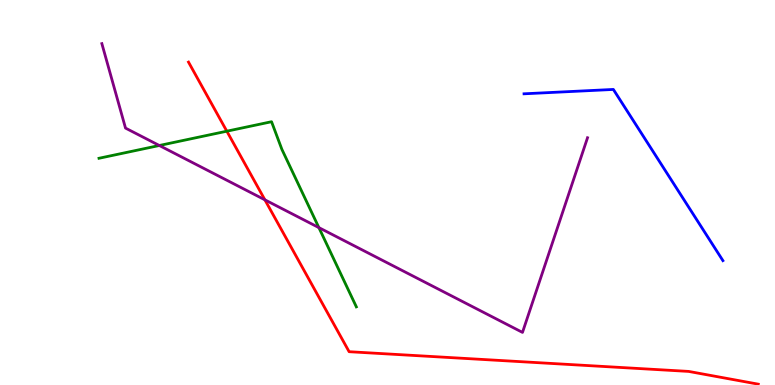[{'lines': ['blue', 'red'], 'intersections': []}, {'lines': ['green', 'red'], 'intersections': [{'x': 2.93, 'y': 6.59}]}, {'lines': ['purple', 'red'], 'intersections': [{'x': 3.42, 'y': 4.81}]}, {'lines': ['blue', 'green'], 'intersections': []}, {'lines': ['blue', 'purple'], 'intersections': []}, {'lines': ['green', 'purple'], 'intersections': [{'x': 2.06, 'y': 6.22}, {'x': 4.11, 'y': 4.09}]}]